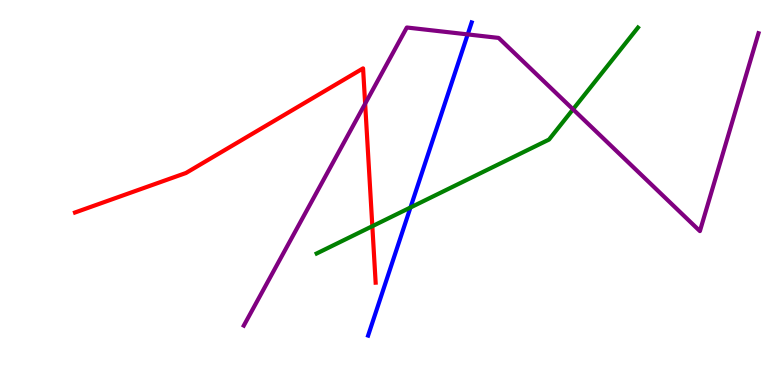[{'lines': ['blue', 'red'], 'intersections': []}, {'lines': ['green', 'red'], 'intersections': [{'x': 4.8, 'y': 4.12}]}, {'lines': ['purple', 'red'], 'intersections': [{'x': 4.71, 'y': 7.31}]}, {'lines': ['blue', 'green'], 'intersections': [{'x': 5.3, 'y': 4.61}]}, {'lines': ['blue', 'purple'], 'intersections': [{'x': 6.03, 'y': 9.11}]}, {'lines': ['green', 'purple'], 'intersections': [{'x': 7.39, 'y': 7.16}]}]